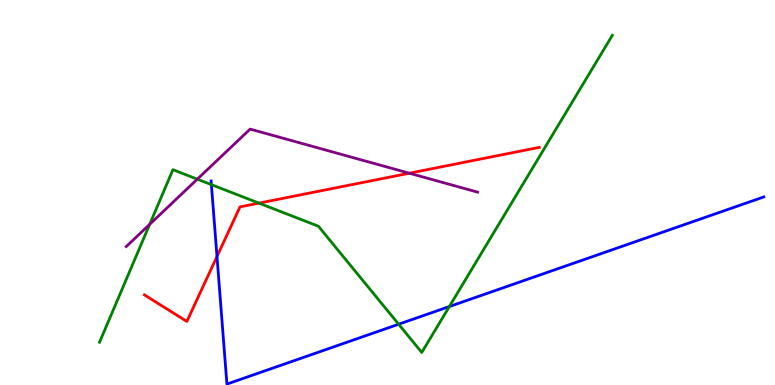[{'lines': ['blue', 'red'], 'intersections': [{'x': 2.8, 'y': 3.34}]}, {'lines': ['green', 'red'], 'intersections': [{'x': 3.34, 'y': 4.72}]}, {'lines': ['purple', 'red'], 'intersections': [{'x': 5.28, 'y': 5.5}]}, {'lines': ['blue', 'green'], 'intersections': [{'x': 2.73, 'y': 5.2}, {'x': 5.14, 'y': 1.58}, {'x': 5.8, 'y': 2.04}]}, {'lines': ['blue', 'purple'], 'intersections': []}, {'lines': ['green', 'purple'], 'intersections': [{'x': 1.93, 'y': 4.17}, {'x': 2.55, 'y': 5.35}]}]